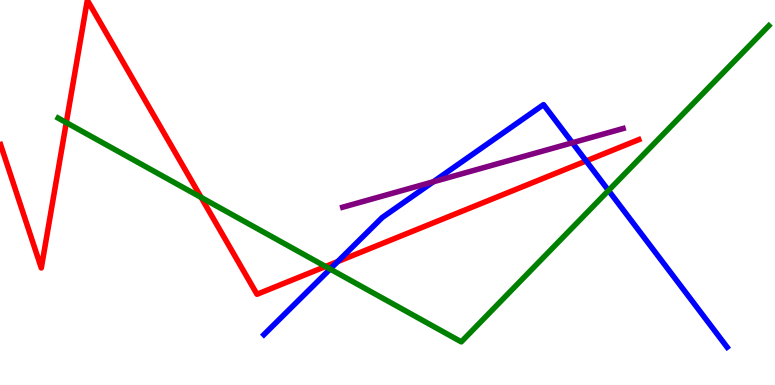[{'lines': ['blue', 'red'], 'intersections': [{'x': 4.36, 'y': 3.21}, {'x': 7.56, 'y': 5.82}]}, {'lines': ['green', 'red'], 'intersections': [{'x': 0.855, 'y': 6.82}, {'x': 2.6, 'y': 4.87}, {'x': 4.2, 'y': 3.08}]}, {'lines': ['purple', 'red'], 'intersections': []}, {'lines': ['blue', 'green'], 'intersections': [{'x': 4.26, 'y': 3.01}, {'x': 7.85, 'y': 5.05}]}, {'lines': ['blue', 'purple'], 'intersections': [{'x': 5.59, 'y': 5.28}, {'x': 7.39, 'y': 6.29}]}, {'lines': ['green', 'purple'], 'intersections': []}]